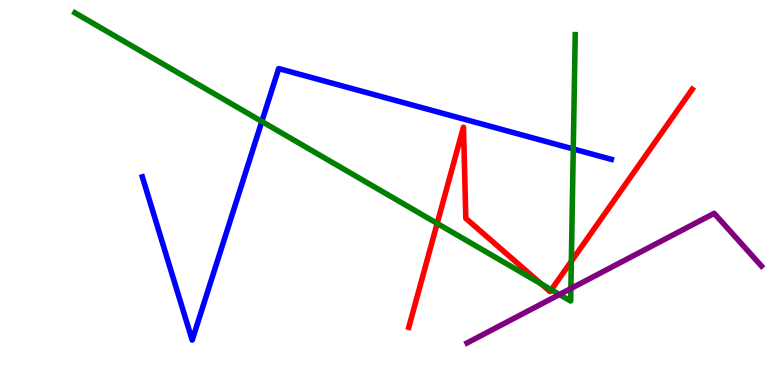[{'lines': ['blue', 'red'], 'intersections': []}, {'lines': ['green', 'red'], 'intersections': [{'x': 5.64, 'y': 4.2}, {'x': 6.98, 'y': 2.62}, {'x': 7.11, 'y': 2.47}, {'x': 7.37, 'y': 3.21}]}, {'lines': ['purple', 'red'], 'intersections': []}, {'lines': ['blue', 'green'], 'intersections': [{'x': 3.38, 'y': 6.84}, {'x': 7.4, 'y': 6.13}]}, {'lines': ['blue', 'purple'], 'intersections': []}, {'lines': ['green', 'purple'], 'intersections': [{'x': 7.22, 'y': 2.35}, {'x': 7.37, 'y': 2.51}]}]